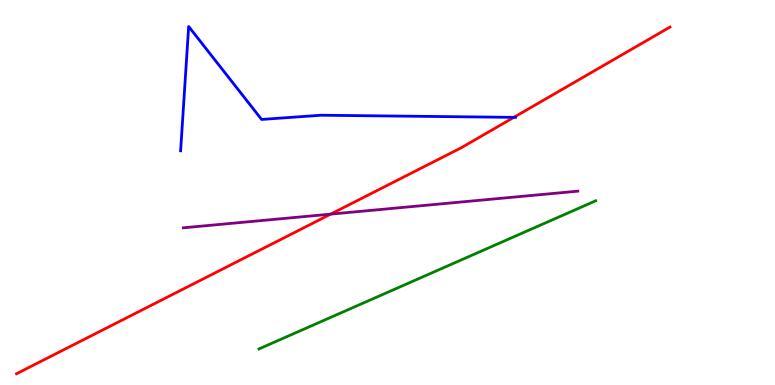[{'lines': ['blue', 'red'], 'intersections': [{'x': 6.63, 'y': 6.95}]}, {'lines': ['green', 'red'], 'intersections': []}, {'lines': ['purple', 'red'], 'intersections': [{'x': 4.27, 'y': 4.44}]}, {'lines': ['blue', 'green'], 'intersections': []}, {'lines': ['blue', 'purple'], 'intersections': []}, {'lines': ['green', 'purple'], 'intersections': []}]